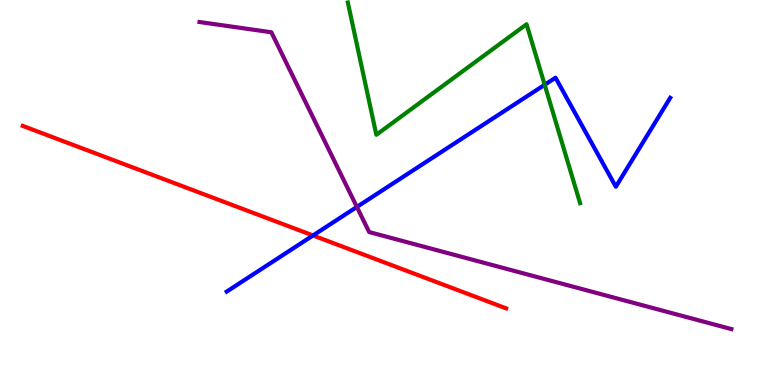[{'lines': ['blue', 'red'], 'intersections': [{'x': 4.04, 'y': 3.88}]}, {'lines': ['green', 'red'], 'intersections': []}, {'lines': ['purple', 'red'], 'intersections': []}, {'lines': ['blue', 'green'], 'intersections': [{'x': 7.03, 'y': 7.8}]}, {'lines': ['blue', 'purple'], 'intersections': [{'x': 4.6, 'y': 4.62}]}, {'lines': ['green', 'purple'], 'intersections': []}]